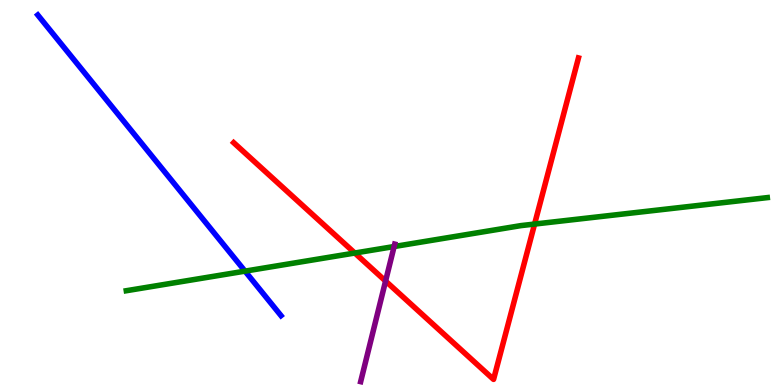[{'lines': ['blue', 'red'], 'intersections': []}, {'lines': ['green', 'red'], 'intersections': [{'x': 4.58, 'y': 3.43}, {'x': 6.9, 'y': 4.18}]}, {'lines': ['purple', 'red'], 'intersections': [{'x': 4.98, 'y': 2.7}]}, {'lines': ['blue', 'green'], 'intersections': [{'x': 3.16, 'y': 2.96}]}, {'lines': ['blue', 'purple'], 'intersections': []}, {'lines': ['green', 'purple'], 'intersections': [{'x': 5.09, 'y': 3.6}]}]